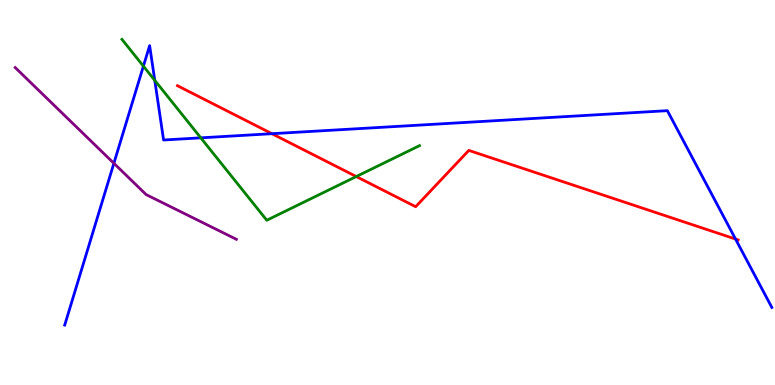[{'lines': ['blue', 'red'], 'intersections': [{'x': 3.51, 'y': 6.53}, {'x': 9.49, 'y': 3.79}]}, {'lines': ['green', 'red'], 'intersections': [{'x': 4.6, 'y': 5.41}]}, {'lines': ['purple', 'red'], 'intersections': []}, {'lines': ['blue', 'green'], 'intersections': [{'x': 1.85, 'y': 8.28}, {'x': 2.0, 'y': 7.91}, {'x': 2.59, 'y': 6.42}]}, {'lines': ['blue', 'purple'], 'intersections': [{'x': 1.47, 'y': 5.76}]}, {'lines': ['green', 'purple'], 'intersections': []}]